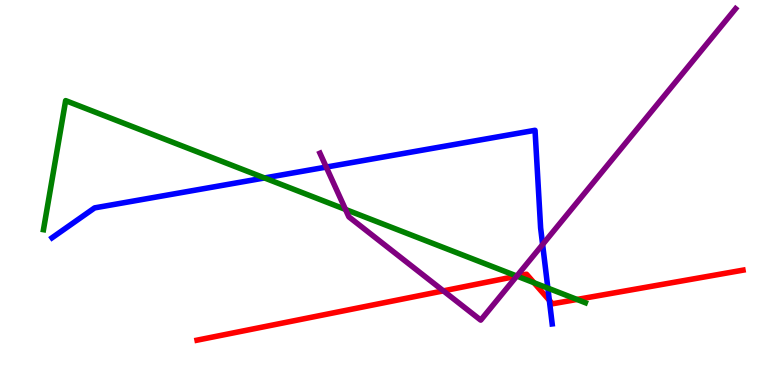[{'lines': ['blue', 'red'], 'intersections': [{'x': 7.09, 'y': 2.2}]}, {'lines': ['green', 'red'], 'intersections': [{'x': 6.67, 'y': 2.83}, {'x': 6.89, 'y': 2.66}, {'x': 7.45, 'y': 2.22}]}, {'lines': ['purple', 'red'], 'intersections': [{'x': 5.72, 'y': 2.45}, {'x': 6.67, 'y': 2.83}]}, {'lines': ['blue', 'green'], 'intersections': [{'x': 3.41, 'y': 5.38}, {'x': 7.07, 'y': 2.52}]}, {'lines': ['blue', 'purple'], 'intersections': [{'x': 4.21, 'y': 5.66}, {'x': 7.0, 'y': 3.65}]}, {'lines': ['green', 'purple'], 'intersections': [{'x': 4.46, 'y': 4.56}, {'x': 6.67, 'y': 2.83}]}]